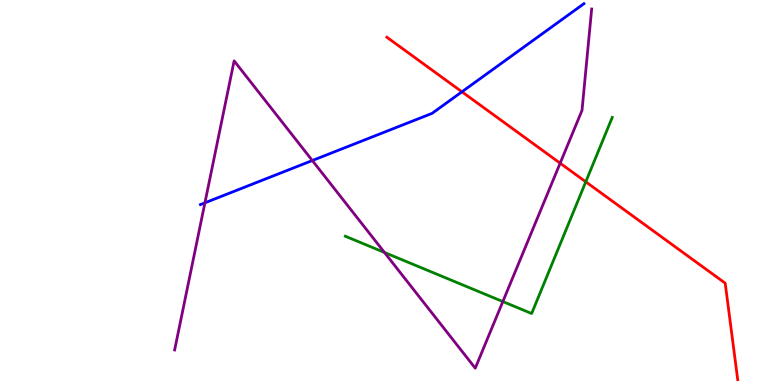[{'lines': ['blue', 'red'], 'intersections': [{'x': 5.96, 'y': 7.62}]}, {'lines': ['green', 'red'], 'intersections': [{'x': 7.56, 'y': 5.28}]}, {'lines': ['purple', 'red'], 'intersections': [{'x': 7.23, 'y': 5.76}]}, {'lines': ['blue', 'green'], 'intersections': []}, {'lines': ['blue', 'purple'], 'intersections': [{'x': 2.64, 'y': 4.73}, {'x': 4.03, 'y': 5.83}]}, {'lines': ['green', 'purple'], 'intersections': [{'x': 4.96, 'y': 3.44}, {'x': 6.49, 'y': 2.17}]}]